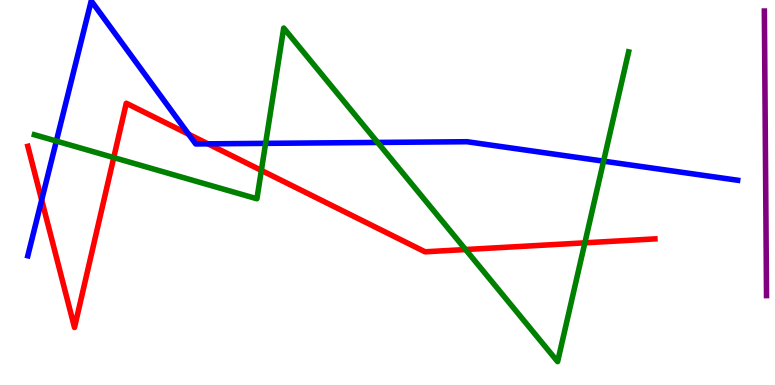[{'lines': ['blue', 'red'], 'intersections': [{'x': 0.538, 'y': 4.8}, {'x': 2.43, 'y': 6.51}, {'x': 2.68, 'y': 6.26}]}, {'lines': ['green', 'red'], 'intersections': [{'x': 1.47, 'y': 5.91}, {'x': 3.37, 'y': 5.57}, {'x': 6.01, 'y': 3.52}, {'x': 7.55, 'y': 3.69}]}, {'lines': ['purple', 'red'], 'intersections': []}, {'lines': ['blue', 'green'], 'intersections': [{'x': 0.727, 'y': 6.34}, {'x': 3.43, 'y': 6.28}, {'x': 4.87, 'y': 6.3}, {'x': 7.79, 'y': 5.81}]}, {'lines': ['blue', 'purple'], 'intersections': []}, {'lines': ['green', 'purple'], 'intersections': []}]